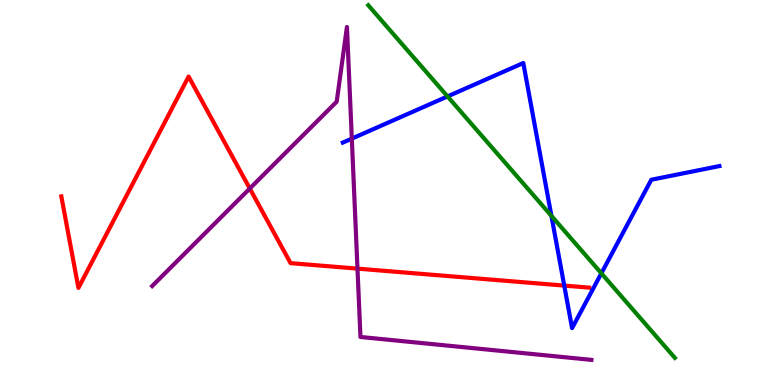[{'lines': ['blue', 'red'], 'intersections': [{'x': 7.28, 'y': 2.58}]}, {'lines': ['green', 'red'], 'intersections': []}, {'lines': ['purple', 'red'], 'intersections': [{'x': 3.22, 'y': 5.1}, {'x': 4.61, 'y': 3.02}]}, {'lines': ['blue', 'green'], 'intersections': [{'x': 5.77, 'y': 7.5}, {'x': 7.12, 'y': 4.39}, {'x': 7.76, 'y': 2.9}]}, {'lines': ['blue', 'purple'], 'intersections': [{'x': 4.54, 'y': 6.4}]}, {'lines': ['green', 'purple'], 'intersections': []}]